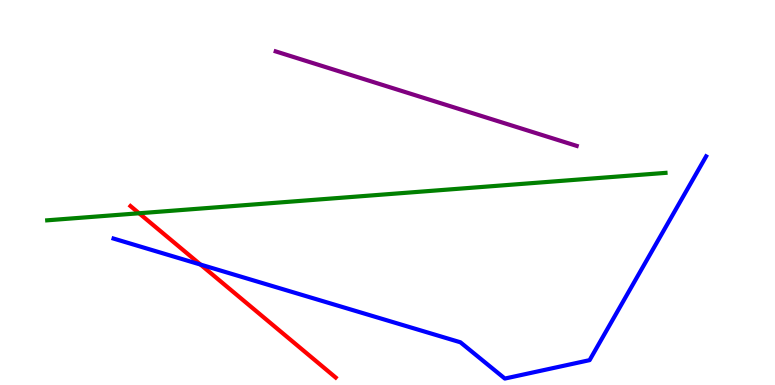[{'lines': ['blue', 'red'], 'intersections': [{'x': 2.59, 'y': 3.13}]}, {'lines': ['green', 'red'], 'intersections': [{'x': 1.79, 'y': 4.46}]}, {'lines': ['purple', 'red'], 'intersections': []}, {'lines': ['blue', 'green'], 'intersections': []}, {'lines': ['blue', 'purple'], 'intersections': []}, {'lines': ['green', 'purple'], 'intersections': []}]